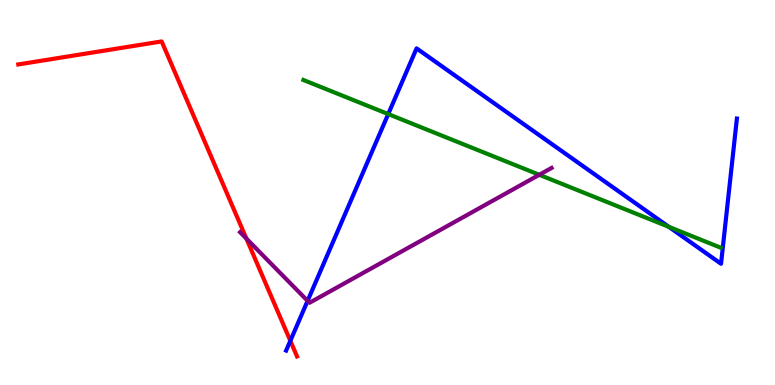[{'lines': ['blue', 'red'], 'intersections': [{'x': 3.75, 'y': 1.15}]}, {'lines': ['green', 'red'], 'intersections': []}, {'lines': ['purple', 'red'], 'intersections': [{'x': 3.18, 'y': 3.8}]}, {'lines': ['blue', 'green'], 'intersections': [{'x': 5.01, 'y': 7.04}, {'x': 8.63, 'y': 4.11}]}, {'lines': ['blue', 'purple'], 'intersections': [{'x': 3.97, 'y': 2.19}]}, {'lines': ['green', 'purple'], 'intersections': [{'x': 6.96, 'y': 5.46}]}]